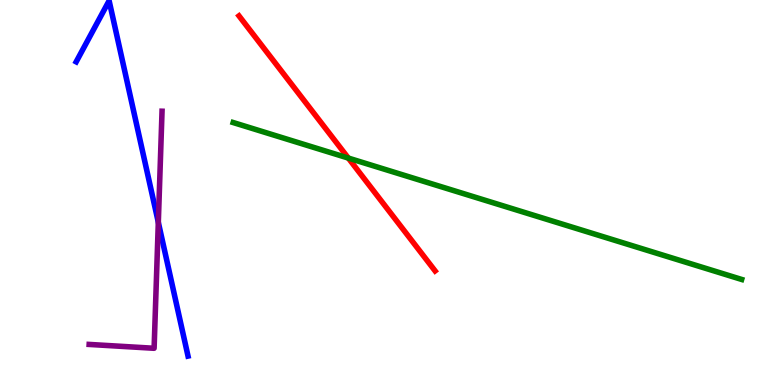[{'lines': ['blue', 'red'], 'intersections': []}, {'lines': ['green', 'red'], 'intersections': [{'x': 4.49, 'y': 5.89}]}, {'lines': ['purple', 'red'], 'intersections': []}, {'lines': ['blue', 'green'], 'intersections': []}, {'lines': ['blue', 'purple'], 'intersections': [{'x': 2.04, 'y': 4.23}]}, {'lines': ['green', 'purple'], 'intersections': []}]